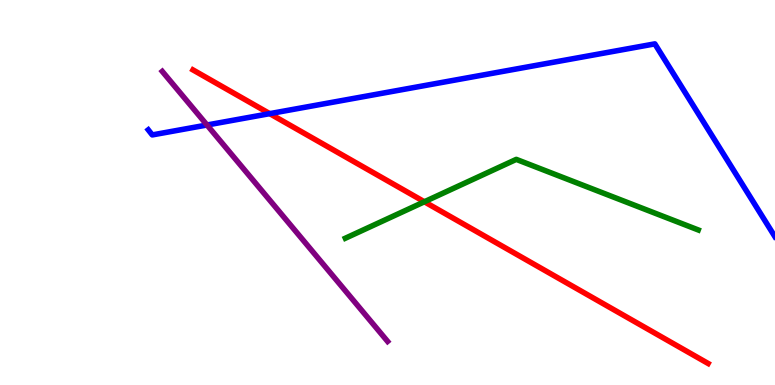[{'lines': ['blue', 'red'], 'intersections': [{'x': 3.48, 'y': 7.05}]}, {'lines': ['green', 'red'], 'intersections': [{'x': 5.48, 'y': 4.76}]}, {'lines': ['purple', 'red'], 'intersections': []}, {'lines': ['blue', 'green'], 'intersections': []}, {'lines': ['blue', 'purple'], 'intersections': [{'x': 2.67, 'y': 6.75}]}, {'lines': ['green', 'purple'], 'intersections': []}]